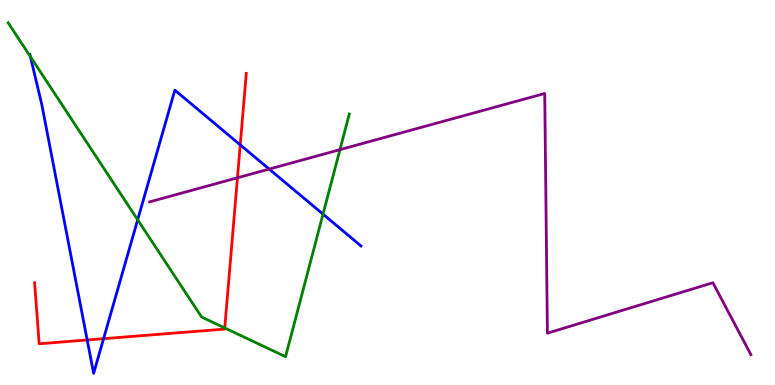[{'lines': ['blue', 'red'], 'intersections': [{'x': 1.13, 'y': 1.17}, {'x': 1.34, 'y': 1.2}, {'x': 3.1, 'y': 6.24}]}, {'lines': ['green', 'red'], 'intersections': [{'x': 2.9, 'y': 1.48}]}, {'lines': ['purple', 'red'], 'intersections': [{'x': 3.06, 'y': 5.38}]}, {'lines': ['blue', 'green'], 'intersections': [{'x': 0.392, 'y': 8.53}, {'x': 1.78, 'y': 4.29}, {'x': 4.17, 'y': 4.44}]}, {'lines': ['blue', 'purple'], 'intersections': [{'x': 3.47, 'y': 5.61}]}, {'lines': ['green', 'purple'], 'intersections': [{'x': 4.39, 'y': 6.11}]}]